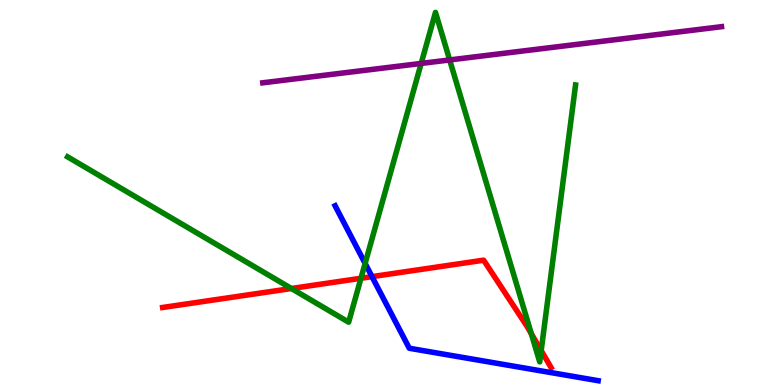[{'lines': ['blue', 'red'], 'intersections': [{'x': 4.8, 'y': 2.81}]}, {'lines': ['green', 'red'], 'intersections': [{'x': 3.76, 'y': 2.51}, {'x': 4.66, 'y': 2.77}, {'x': 6.86, 'y': 1.33}, {'x': 6.98, 'y': 0.893}]}, {'lines': ['purple', 'red'], 'intersections': []}, {'lines': ['blue', 'green'], 'intersections': [{'x': 4.71, 'y': 3.16}]}, {'lines': ['blue', 'purple'], 'intersections': []}, {'lines': ['green', 'purple'], 'intersections': [{'x': 5.43, 'y': 8.35}, {'x': 5.8, 'y': 8.44}]}]